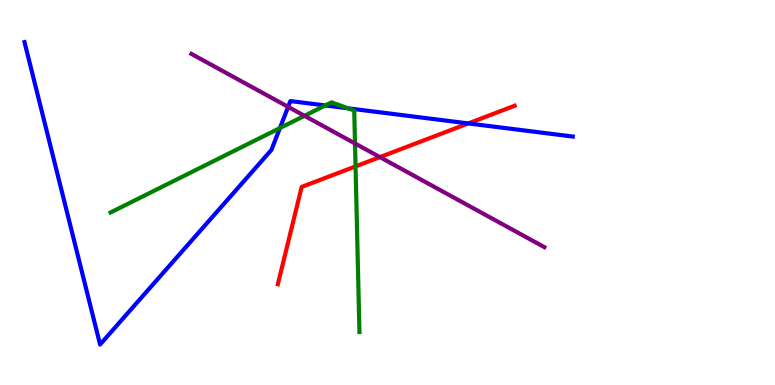[{'lines': ['blue', 'red'], 'intersections': [{'x': 6.04, 'y': 6.79}]}, {'lines': ['green', 'red'], 'intersections': [{'x': 4.59, 'y': 5.68}]}, {'lines': ['purple', 'red'], 'intersections': [{'x': 4.9, 'y': 5.92}]}, {'lines': ['blue', 'green'], 'intersections': [{'x': 3.61, 'y': 6.67}, {'x': 4.2, 'y': 7.26}, {'x': 4.49, 'y': 7.19}]}, {'lines': ['blue', 'purple'], 'intersections': [{'x': 3.72, 'y': 7.22}]}, {'lines': ['green', 'purple'], 'intersections': [{'x': 3.93, 'y': 6.99}, {'x': 4.58, 'y': 6.27}]}]